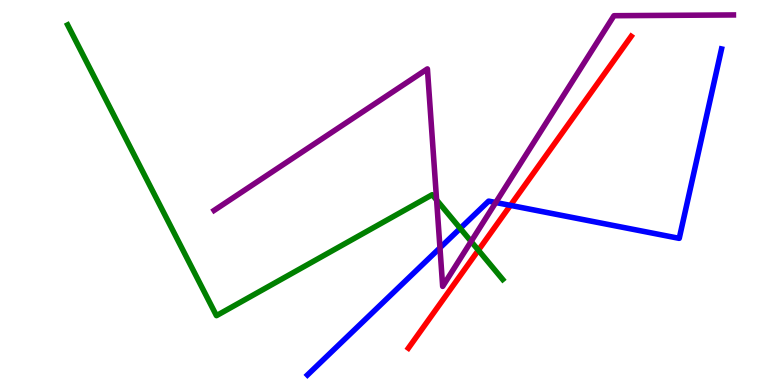[{'lines': ['blue', 'red'], 'intersections': [{'x': 6.59, 'y': 4.67}]}, {'lines': ['green', 'red'], 'intersections': [{'x': 6.17, 'y': 3.5}]}, {'lines': ['purple', 'red'], 'intersections': []}, {'lines': ['blue', 'green'], 'intersections': [{'x': 5.94, 'y': 4.07}]}, {'lines': ['blue', 'purple'], 'intersections': [{'x': 5.68, 'y': 3.56}, {'x': 6.4, 'y': 4.74}]}, {'lines': ['green', 'purple'], 'intersections': [{'x': 5.63, 'y': 4.81}, {'x': 6.08, 'y': 3.73}]}]